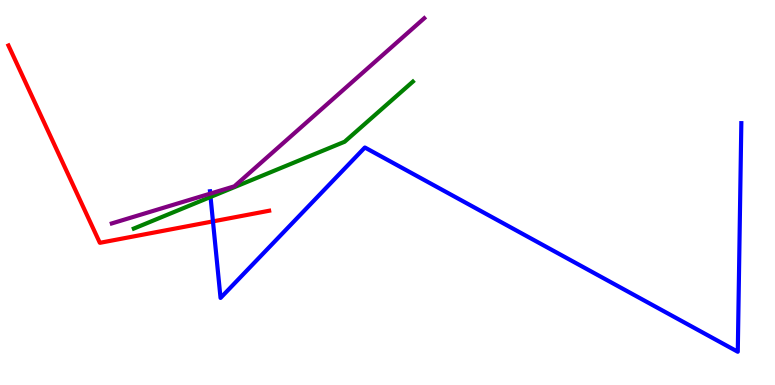[{'lines': ['blue', 'red'], 'intersections': [{'x': 2.75, 'y': 4.25}]}, {'lines': ['green', 'red'], 'intersections': []}, {'lines': ['purple', 'red'], 'intersections': []}, {'lines': ['blue', 'green'], 'intersections': [{'x': 2.72, 'y': 4.88}]}, {'lines': ['blue', 'purple'], 'intersections': [{'x': 2.71, 'y': 4.97}]}, {'lines': ['green', 'purple'], 'intersections': []}]